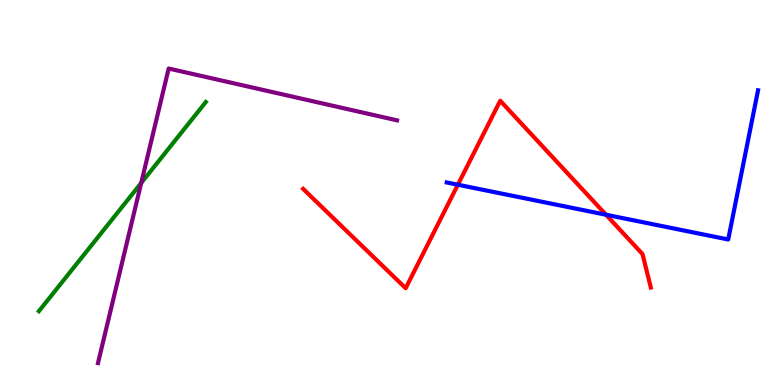[{'lines': ['blue', 'red'], 'intersections': [{'x': 5.91, 'y': 5.2}, {'x': 7.82, 'y': 4.42}]}, {'lines': ['green', 'red'], 'intersections': []}, {'lines': ['purple', 'red'], 'intersections': []}, {'lines': ['blue', 'green'], 'intersections': []}, {'lines': ['blue', 'purple'], 'intersections': []}, {'lines': ['green', 'purple'], 'intersections': [{'x': 1.82, 'y': 5.25}]}]